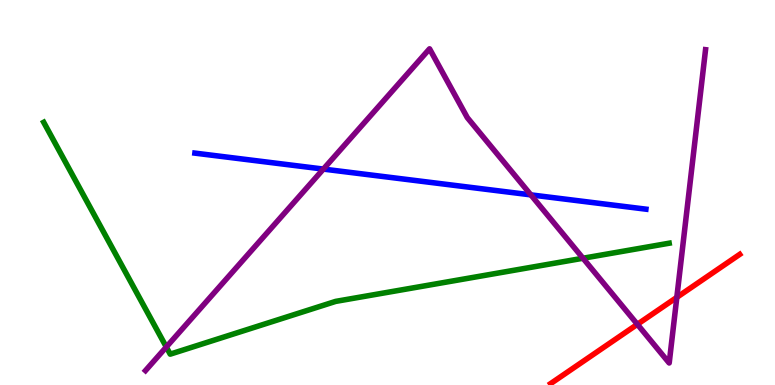[{'lines': ['blue', 'red'], 'intersections': []}, {'lines': ['green', 'red'], 'intersections': []}, {'lines': ['purple', 'red'], 'intersections': [{'x': 8.22, 'y': 1.58}, {'x': 8.73, 'y': 2.28}]}, {'lines': ['blue', 'green'], 'intersections': []}, {'lines': ['blue', 'purple'], 'intersections': [{'x': 4.17, 'y': 5.61}, {'x': 6.85, 'y': 4.94}]}, {'lines': ['green', 'purple'], 'intersections': [{'x': 2.15, 'y': 0.987}, {'x': 7.52, 'y': 3.29}]}]